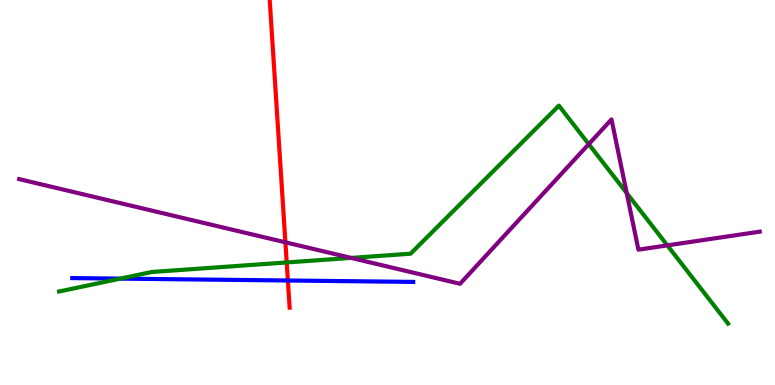[{'lines': ['blue', 'red'], 'intersections': [{'x': 3.71, 'y': 2.71}]}, {'lines': ['green', 'red'], 'intersections': [{'x': 3.7, 'y': 3.18}]}, {'lines': ['purple', 'red'], 'intersections': [{'x': 3.68, 'y': 3.71}]}, {'lines': ['blue', 'green'], 'intersections': [{'x': 1.55, 'y': 2.76}]}, {'lines': ['blue', 'purple'], 'intersections': []}, {'lines': ['green', 'purple'], 'intersections': [{'x': 4.53, 'y': 3.3}, {'x': 7.6, 'y': 6.26}, {'x': 8.09, 'y': 4.99}, {'x': 8.61, 'y': 3.63}]}]